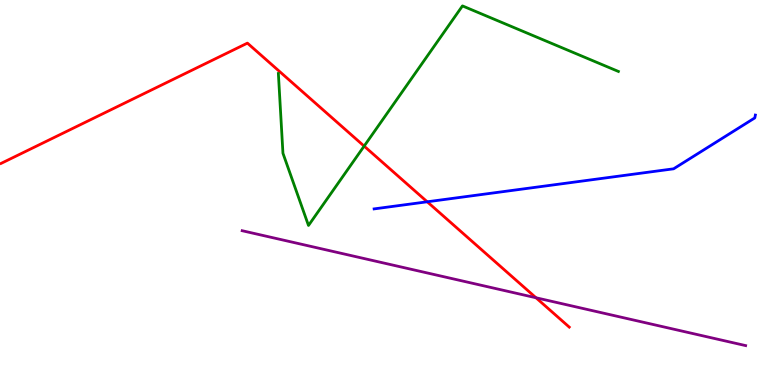[{'lines': ['blue', 'red'], 'intersections': [{'x': 5.51, 'y': 4.76}]}, {'lines': ['green', 'red'], 'intersections': [{'x': 4.7, 'y': 6.2}]}, {'lines': ['purple', 'red'], 'intersections': [{'x': 6.92, 'y': 2.27}]}, {'lines': ['blue', 'green'], 'intersections': []}, {'lines': ['blue', 'purple'], 'intersections': []}, {'lines': ['green', 'purple'], 'intersections': []}]